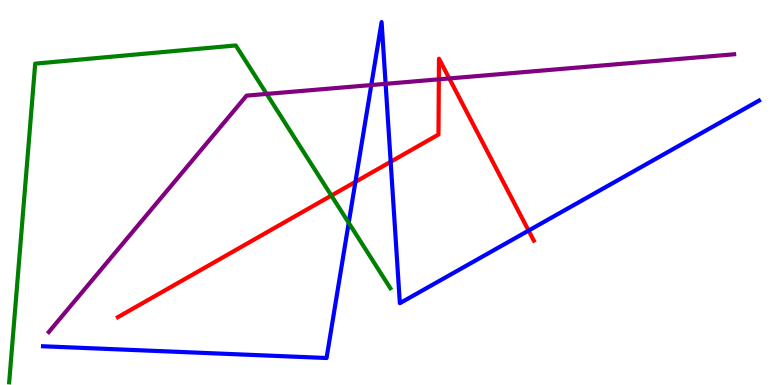[{'lines': ['blue', 'red'], 'intersections': [{'x': 4.59, 'y': 5.28}, {'x': 5.04, 'y': 5.8}, {'x': 6.82, 'y': 4.01}]}, {'lines': ['green', 'red'], 'intersections': [{'x': 4.28, 'y': 4.92}]}, {'lines': ['purple', 'red'], 'intersections': [{'x': 5.66, 'y': 7.94}, {'x': 5.8, 'y': 7.96}]}, {'lines': ['blue', 'green'], 'intersections': [{'x': 4.5, 'y': 4.21}]}, {'lines': ['blue', 'purple'], 'intersections': [{'x': 4.79, 'y': 7.79}, {'x': 4.98, 'y': 7.82}]}, {'lines': ['green', 'purple'], 'intersections': [{'x': 3.44, 'y': 7.56}]}]